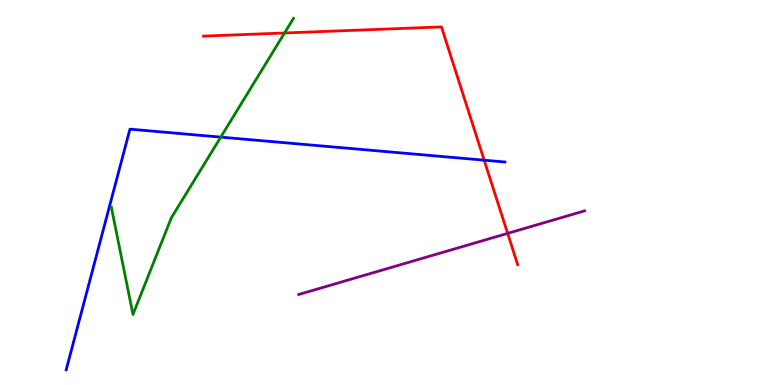[{'lines': ['blue', 'red'], 'intersections': [{'x': 6.25, 'y': 5.84}]}, {'lines': ['green', 'red'], 'intersections': [{'x': 3.67, 'y': 9.14}]}, {'lines': ['purple', 'red'], 'intersections': [{'x': 6.55, 'y': 3.94}]}, {'lines': ['blue', 'green'], 'intersections': [{'x': 2.85, 'y': 6.44}]}, {'lines': ['blue', 'purple'], 'intersections': []}, {'lines': ['green', 'purple'], 'intersections': []}]